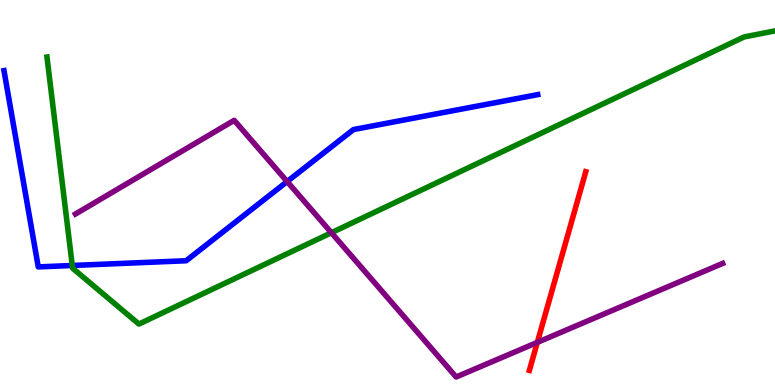[{'lines': ['blue', 'red'], 'intersections': []}, {'lines': ['green', 'red'], 'intersections': []}, {'lines': ['purple', 'red'], 'intersections': [{'x': 6.93, 'y': 1.11}]}, {'lines': ['blue', 'green'], 'intersections': [{'x': 0.933, 'y': 3.1}]}, {'lines': ['blue', 'purple'], 'intersections': [{'x': 3.71, 'y': 5.28}]}, {'lines': ['green', 'purple'], 'intersections': [{'x': 4.28, 'y': 3.95}]}]